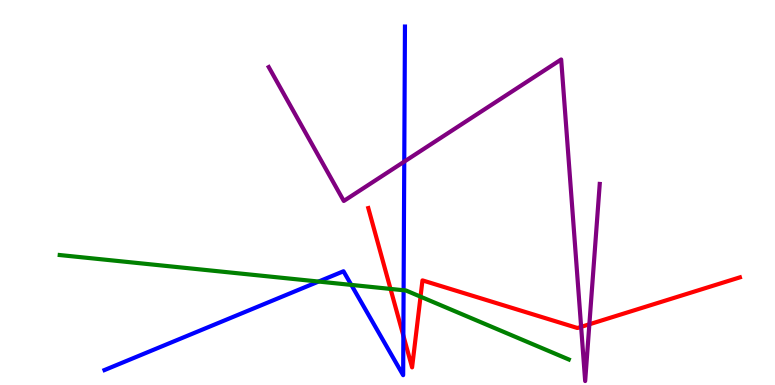[{'lines': ['blue', 'red'], 'intersections': [{'x': 5.2, 'y': 1.28}]}, {'lines': ['green', 'red'], 'intersections': [{'x': 5.04, 'y': 2.5}, {'x': 5.43, 'y': 2.29}]}, {'lines': ['purple', 'red'], 'intersections': [{'x': 7.5, 'y': 1.51}, {'x': 7.6, 'y': 1.58}]}, {'lines': ['blue', 'green'], 'intersections': [{'x': 4.11, 'y': 2.69}, {'x': 4.53, 'y': 2.6}, {'x': 5.21, 'y': 2.46}]}, {'lines': ['blue', 'purple'], 'intersections': [{'x': 5.22, 'y': 5.8}]}, {'lines': ['green', 'purple'], 'intersections': []}]